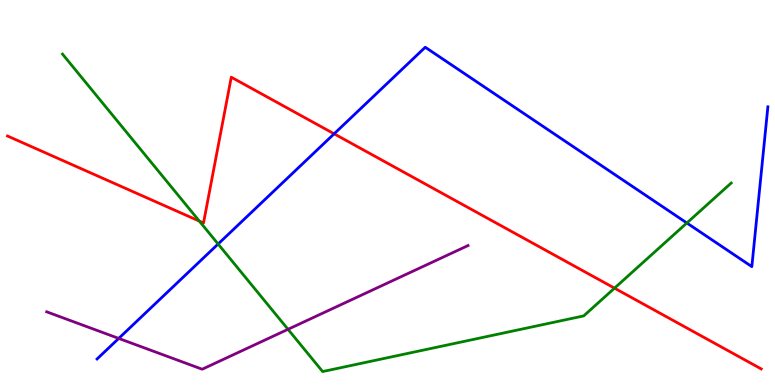[{'lines': ['blue', 'red'], 'intersections': [{'x': 4.31, 'y': 6.52}]}, {'lines': ['green', 'red'], 'intersections': [{'x': 2.57, 'y': 4.26}, {'x': 7.93, 'y': 2.52}]}, {'lines': ['purple', 'red'], 'intersections': []}, {'lines': ['blue', 'green'], 'intersections': [{'x': 2.81, 'y': 3.66}, {'x': 8.86, 'y': 4.21}]}, {'lines': ['blue', 'purple'], 'intersections': [{'x': 1.53, 'y': 1.21}]}, {'lines': ['green', 'purple'], 'intersections': [{'x': 3.72, 'y': 1.45}]}]